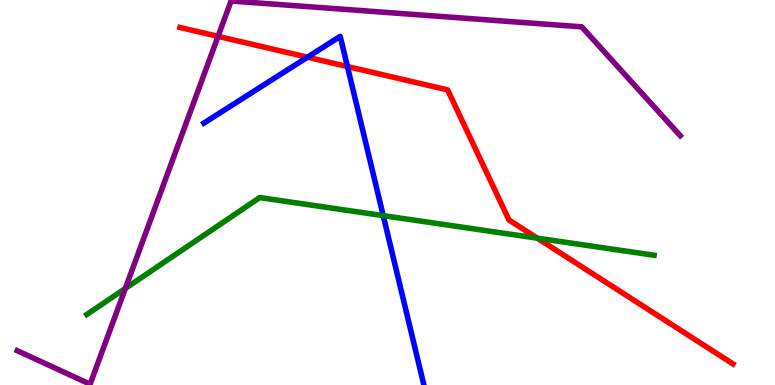[{'lines': ['blue', 'red'], 'intersections': [{'x': 3.97, 'y': 8.51}, {'x': 4.48, 'y': 8.27}]}, {'lines': ['green', 'red'], 'intersections': [{'x': 6.93, 'y': 3.81}]}, {'lines': ['purple', 'red'], 'intersections': [{'x': 2.81, 'y': 9.06}]}, {'lines': ['blue', 'green'], 'intersections': [{'x': 4.94, 'y': 4.4}]}, {'lines': ['blue', 'purple'], 'intersections': []}, {'lines': ['green', 'purple'], 'intersections': [{'x': 1.62, 'y': 2.51}]}]